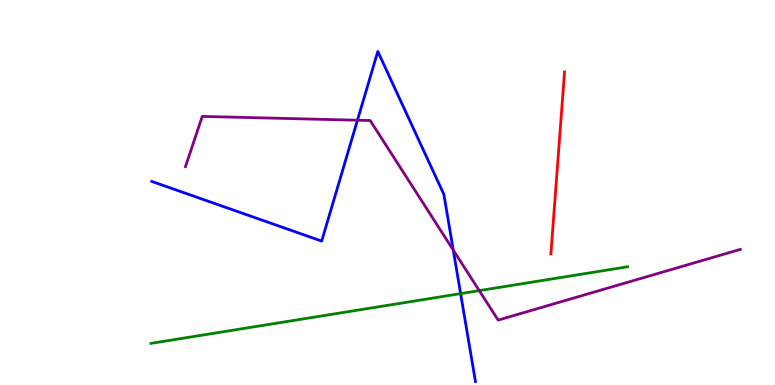[{'lines': ['blue', 'red'], 'intersections': []}, {'lines': ['green', 'red'], 'intersections': []}, {'lines': ['purple', 'red'], 'intersections': []}, {'lines': ['blue', 'green'], 'intersections': [{'x': 5.94, 'y': 2.37}]}, {'lines': ['blue', 'purple'], 'intersections': [{'x': 4.61, 'y': 6.88}, {'x': 5.85, 'y': 3.5}]}, {'lines': ['green', 'purple'], 'intersections': [{'x': 6.18, 'y': 2.45}]}]